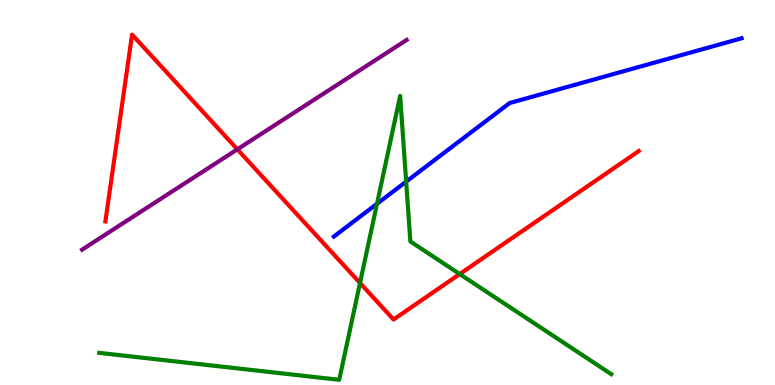[{'lines': ['blue', 'red'], 'intersections': []}, {'lines': ['green', 'red'], 'intersections': [{'x': 4.65, 'y': 2.65}, {'x': 5.93, 'y': 2.88}]}, {'lines': ['purple', 'red'], 'intersections': [{'x': 3.06, 'y': 6.12}]}, {'lines': ['blue', 'green'], 'intersections': [{'x': 4.86, 'y': 4.71}, {'x': 5.24, 'y': 5.28}]}, {'lines': ['blue', 'purple'], 'intersections': []}, {'lines': ['green', 'purple'], 'intersections': []}]